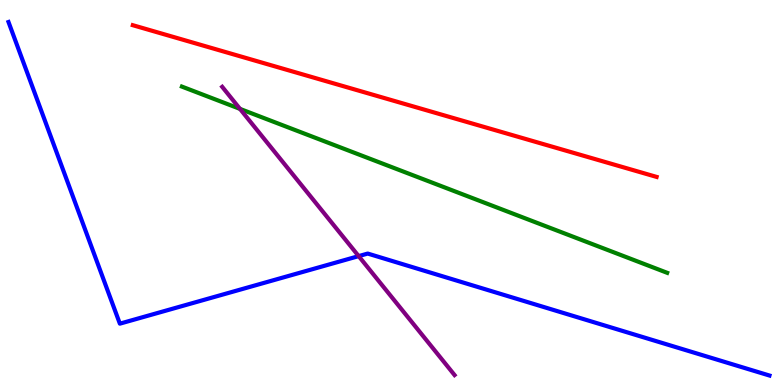[{'lines': ['blue', 'red'], 'intersections': []}, {'lines': ['green', 'red'], 'intersections': []}, {'lines': ['purple', 'red'], 'intersections': []}, {'lines': ['blue', 'green'], 'intersections': []}, {'lines': ['blue', 'purple'], 'intersections': [{'x': 4.63, 'y': 3.35}]}, {'lines': ['green', 'purple'], 'intersections': [{'x': 3.1, 'y': 7.17}]}]